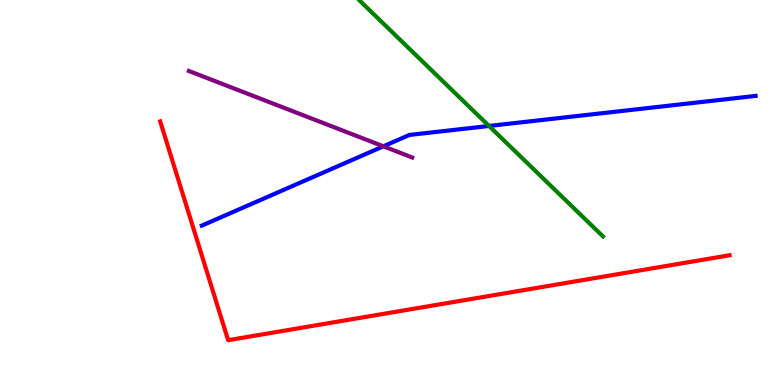[{'lines': ['blue', 'red'], 'intersections': []}, {'lines': ['green', 'red'], 'intersections': []}, {'lines': ['purple', 'red'], 'intersections': []}, {'lines': ['blue', 'green'], 'intersections': [{'x': 6.31, 'y': 6.73}]}, {'lines': ['blue', 'purple'], 'intersections': [{'x': 4.95, 'y': 6.2}]}, {'lines': ['green', 'purple'], 'intersections': []}]